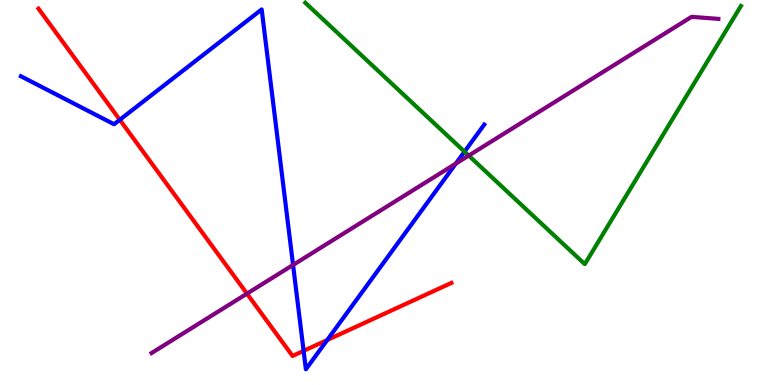[{'lines': ['blue', 'red'], 'intersections': [{'x': 1.55, 'y': 6.89}, {'x': 3.92, 'y': 0.886}, {'x': 4.22, 'y': 1.17}]}, {'lines': ['green', 'red'], 'intersections': []}, {'lines': ['purple', 'red'], 'intersections': [{'x': 3.19, 'y': 2.37}]}, {'lines': ['blue', 'green'], 'intersections': [{'x': 5.99, 'y': 6.06}]}, {'lines': ['blue', 'purple'], 'intersections': [{'x': 3.78, 'y': 3.12}, {'x': 5.88, 'y': 5.75}]}, {'lines': ['green', 'purple'], 'intersections': [{'x': 6.05, 'y': 5.96}]}]